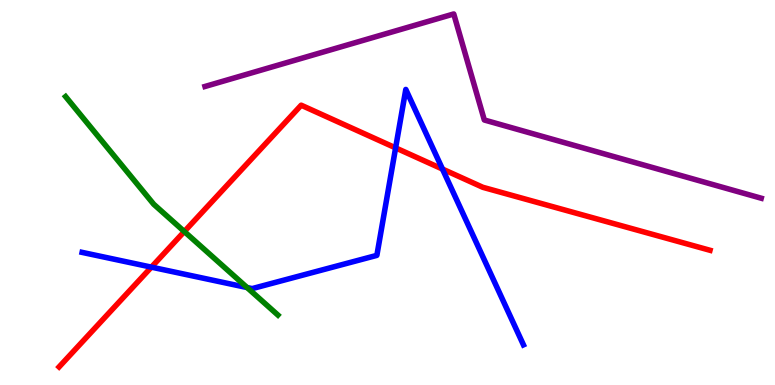[{'lines': ['blue', 'red'], 'intersections': [{'x': 1.95, 'y': 3.06}, {'x': 5.1, 'y': 6.16}, {'x': 5.71, 'y': 5.61}]}, {'lines': ['green', 'red'], 'intersections': [{'x': 2.38, 'y': 3.99}]}, {'lines': ['purple', 'red'], 'intersections': []}, {'lines': ['blue', 'green'], 'intersections': [{'x': 3.19, 'y': 2.53}]}, {'lines': ['blue', 'purple'], 'intersections': []}, {'lines': ['green', 'purple'], 'intersections': []}]